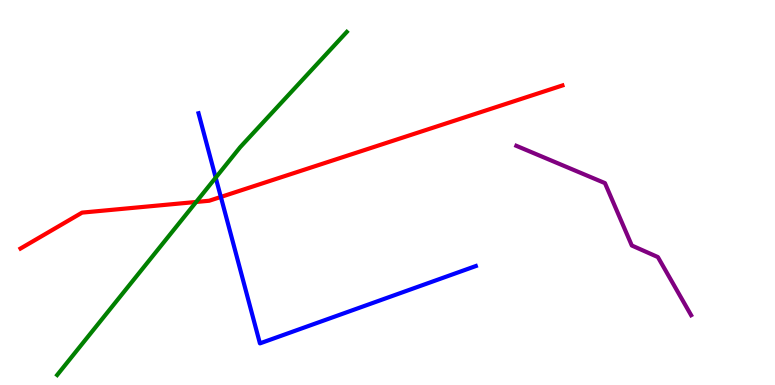[{'lines': ['blue', 'red'], 'intersections': [{'x': 2.85, 'y': 4.88}]}, {'lines': ['green', 'red'], 'intersections': [{'x': 2.53, 'y': 4.75}]}, {'lines': ['purple', 'red'], 'intersections': []}, {'lines': ['blue', 'green'], 'intersections': [{'x': 2.78, 'y': 5.39}]}, {'lines': ['blue', 'purple'], 'intersections': []}, {'lines': ['green', 'purple'], 'intersections': []}]